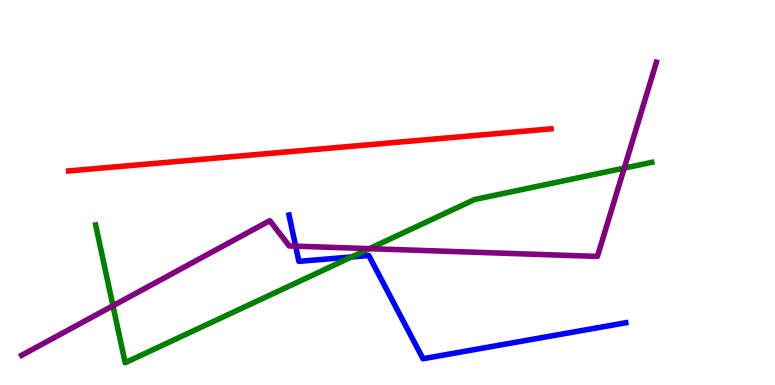[{'lines': ['blue', 'red'], 'intersections': []}, {'lines': ['green', 'red'], 'intersections': []}, {'lines': ['purple', 'red'], 'intersections': []}, {'lines': ['blue', 'green'], 'intersections': [{'x': 4.54, 'y': 3.33}]}, {'lines': ['blue', 'purple'], 'intersections': [{'x': 3.81, 'y': 3.61}]}, {'lines': ['green', 'purple'], 'intersections': [{'x': 1.46, 'y': 2.06}, {'x': 4.77, 'y': 3.54}, {'x': 8.05, 'y': 5.63}]}]